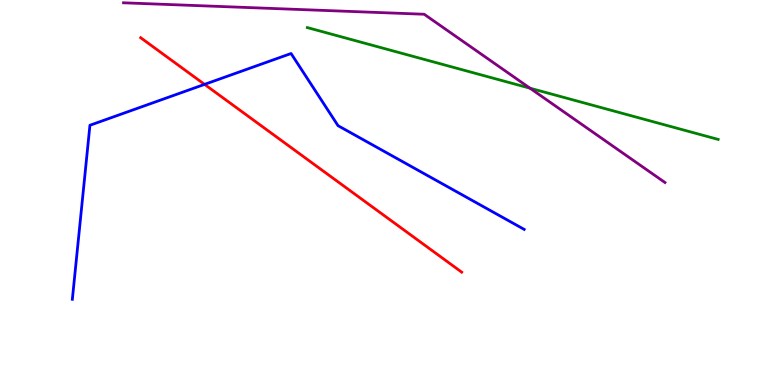[{'lines': ['blue', 'red'], 'intersections': [{'x': 2.64, 'y': 7.81}]}, {'lines': ['green', 'red'], 'intersections': []}, {'lines': ['purple', 'red'], 'intersections': []}, {'lines': ['blue', 'green'], 'intersections': []}, {'lines': ['blue', 'purple'], 'intersections': []}, {'lines': ['green', 'purple'], 'intersections': [{'x': 6.84, 'y': 7.71}]}]